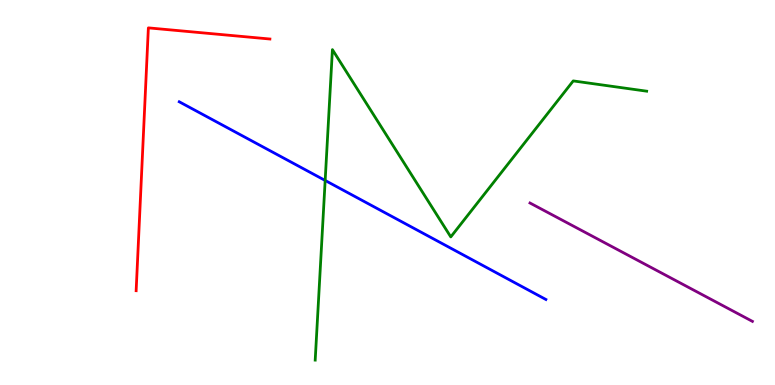[{'lines': ['blue', 'red'], 'intersections': []}, {'lines': ['green', 'red'], 'intersections': []}, {'lines': ['purple', 'red'], 'intersections': []}, {'lines': ['blue', 'green'], 'intersections': [{'x': 4.2, 'y': 5.31}]}, {'lines': ['blue', 'purple'], 'intersections': []}, {'lines': ['green', 'purple'], 'intersections': []}]